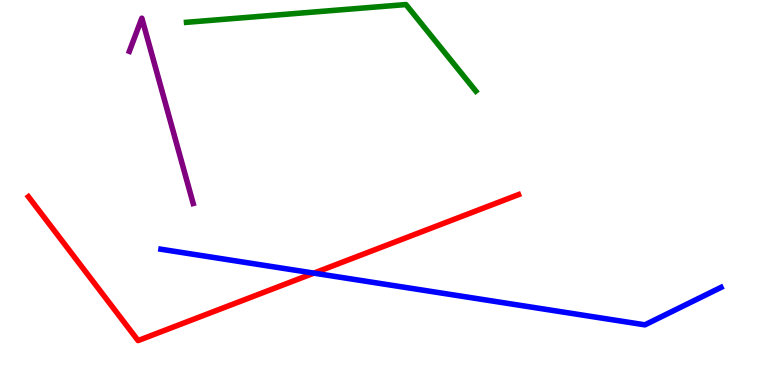[{'lines': ['blue', 'red'], 'intersections': [{'x': 4.05, 'y': 2.91}]}, {'lines': ['green', 'red'], 'intersections': []}, {'lines': ['purple', 'red'], 'intersections': []}, {'lines': ['blue', 'green'], 'intersections': []}, {'lines': ['blue', 'purple'], 'intersections': []}, {'lines': ['green', 'purple'], 'intersections': []}]